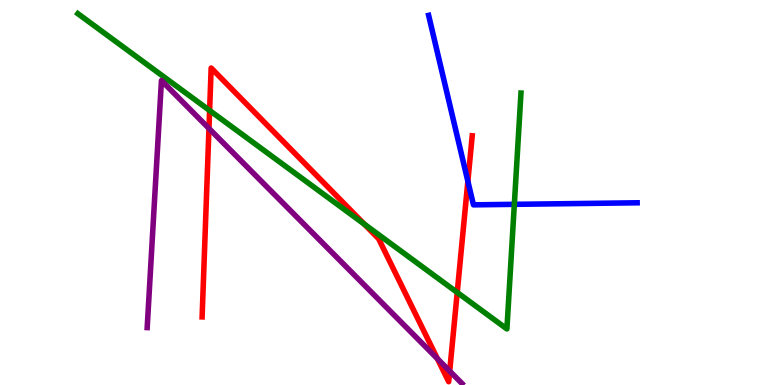[{'lines': ['blue', 'red'], 'intersections': [{'x': 6.04, 'y': 5.29}]}, {'lines': ['green', 'red'], 'intersections': [{'x': 2.7, 'y': 7.13}, {'x': 4.7, 'y': 4.18}, {'x': 5.9, 'y': 2.4}]}, {'lines': ['purple', 'red'], 'intersections': [{'x': 2.7, 'y': 6.66}, {'x': 5.64, 'y': 0.682}, {'x': 5.8, 'y': 0.361}]}, {'lines': ['blue', 'green'], 'intersections': [{'x': 6.64, 'y': 4.69}]}, {'lines': ['blue', 'purple'], 'intersections': []}, {'lines': ['green', 'purple'], 'intersections': []}]